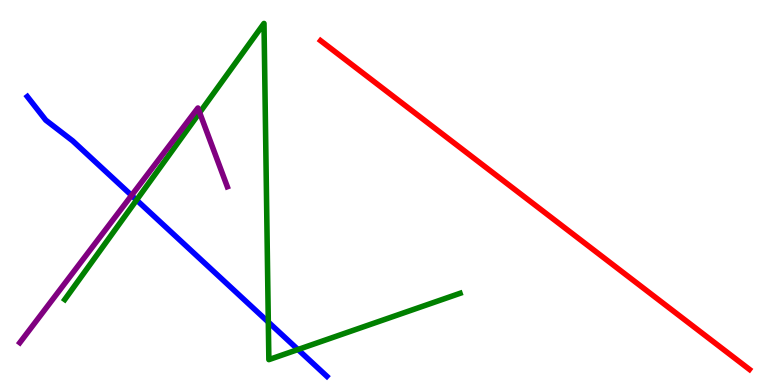[{'lines': ['blue', 'red'], 'intersections': []}, {'lines': ['green', 'red'], 'intersections': []}, {'lines': ['purple', 'red'], 'intersections': []}, {'lines': ['blue', 'green'], 'intersections': [{'x': 1.76, 'y': 4.8}, {'x': 3.46, 'y': 1.64}, {'x': 3.84, 'y': 0.921}]}, {'lines': ['blue', 'purple'], 'intersections': [{'x': 1.7, 'y': 4.92}]}, {'lines': ['green', 'purple'], 'intersections': [{'x': 2.58, 'y': 7.07}]}]